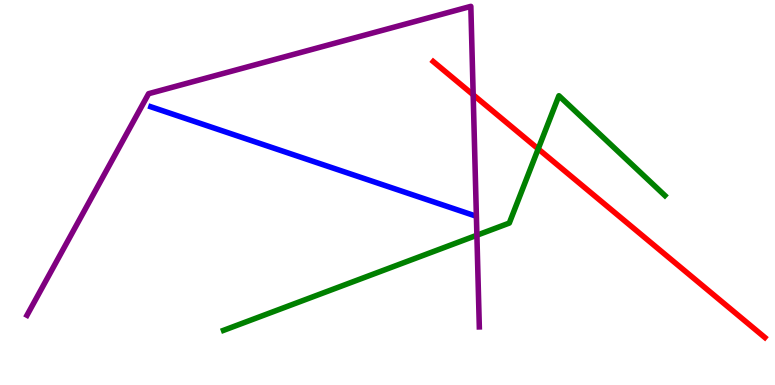[{'lines': ['blue', 'red'], 'intersections': []}, {'lines': ['green', 'red'], 'intersections': [{'x': 6.94, 'y': 6.13}]}, {'lines': ['purple', 'red'], 'intersections': [{'x': 6.11, 'y': 7.54}]}, {'lines': ['blue', 'green'], 'intersections': []}, {'lines': ['blue', 'purple'], 'intersections': []}, {'lines': ['green', 'purple'], 'intersections': [{'x': 6.15, 'y': 3.89}]}]